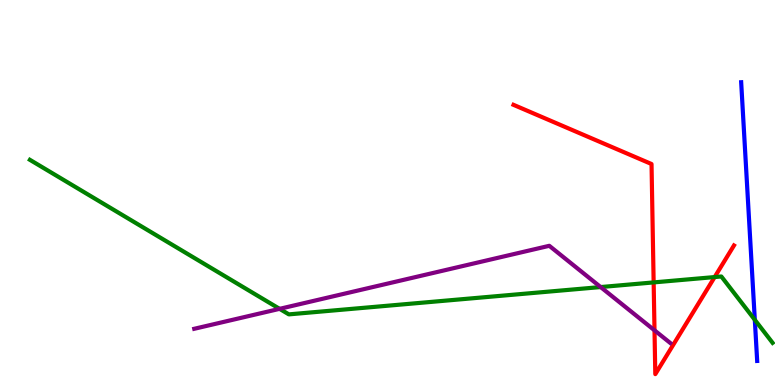[{'lines': ['blue', 'red'], 'intersections': []}, {'lines': ['green', 'red'], 'intersections': [{'x': 8.43, 'y': 2.66}, {'x': 9.22, 'y': 2.8}]}, {'lines': ['purple', 'red'], 'intersections': [{'x': 8.45, 'y': 1.42}]}, {'lines': ['blue', 'green'], 'intersections': [{'x': 9.74, 'y': 1.69}]}, {'lines': ['blue', 'purple'], 'intersections': []}, {'lines': ['green', 'purple'], 'intersections': [{'x': 3.61, 'y': 1.98}, {'x': 7.75, 'y': 2.54}]}]